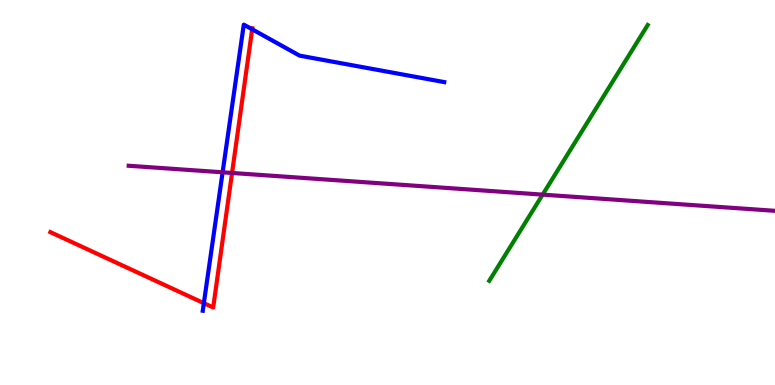[{'lines': ['blue', 'red'], 'intersections': [{'x': 2.63, 'y': 2.13}, {'x': 3.25, 'y': 9.24}]}, {'lines': ['green', 'red'], 'intersections': []}, {'lines': ['purple', 'red'], 'intersections': [{'x': 2.99, 'y': 5.51}]}, {'lines': ['blue', 'green'], 'intersections': []}, {'lines': ['blue', 'purple'], 'intersections': [{'x': 2.87, 'y': 5.52}]}, {'lines': ['green', 'purple'], 'intersections': [{'x': 7.0, 'y': 4.94}]}]